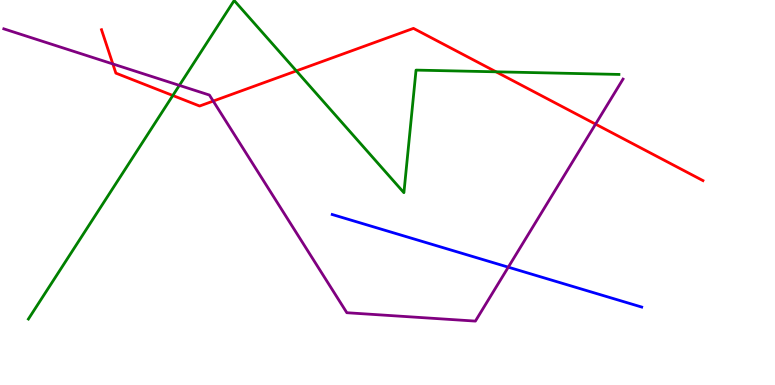[{'lines': ['blue', 'red'], 'intersections': []}, {'lines': ['green', 'red'], 'intersections': [{'x': 2.23, 'y': 7.52}, {'x': 3.82, 'y': 8.16}, {'x': 6.4, 'y': 8.13}]}, {'lines': ['purple', 'red'], 'intersections': [{'x': 1.46, 'y': 8.34}, {'x': 2.75, 'y': 7.37}, {'x': 7.68, 'y': 6.78}]}, {'lines': ['blue', 'green'], 'intersections': []}, {'lines': ['blue', 'purple'], 'intersections': [{'x': 6.56, 'y': 3.06}]}, {'lines': ['green', 'purple'], 'intersections': [{'x': 2.31, 'y': 7.78}]}]